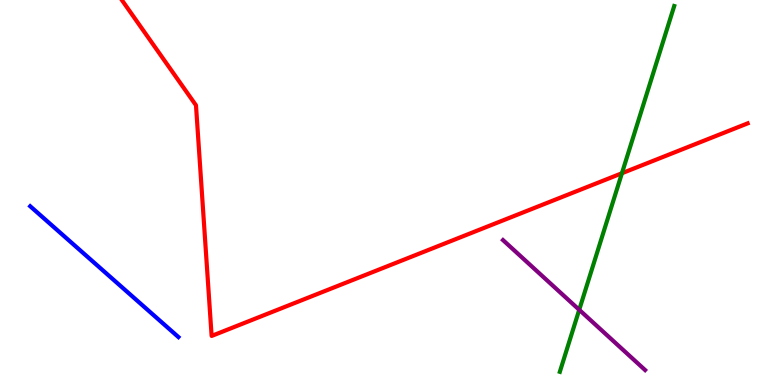[{'lines': ['blue', 'red'], 'intersections': []}, {'lines': ['green', 'red'], 'intersections': [{'x': 8.02, 'y': 5.5}]}, {'lines': ['purple', 'red'], 'intersections': []}, {'lines': ['blue', 'green'], 'intersections': []}, {'lines': ['blue', 'purple'], 'intersections': []}, {'lines': ['green', 'purple'], 'intersections': [{'x': 7.47, 'y': 1.95}]}]